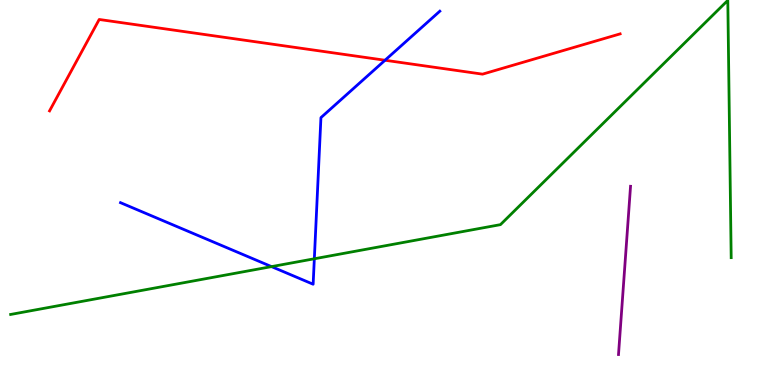[{'lines': ['blue', 'red'], 'intersections': [{'x': 4.97, 'y': 8.44}]}, {'lines': ['green', 'red'], 'intersections': []}, {'lines': ['purple', 'red'], 'intersections': []}, {'lines': ['blue', 'green'], 'intersections': [{'x': 3.5, 'y': 3.07}, {'x': 4.06, 'y': 3.28}]}, {'lines': ['blue', 'purple'], 'intersections': []}, {'lines': ['green', 'purple'], 'intersections': []}]